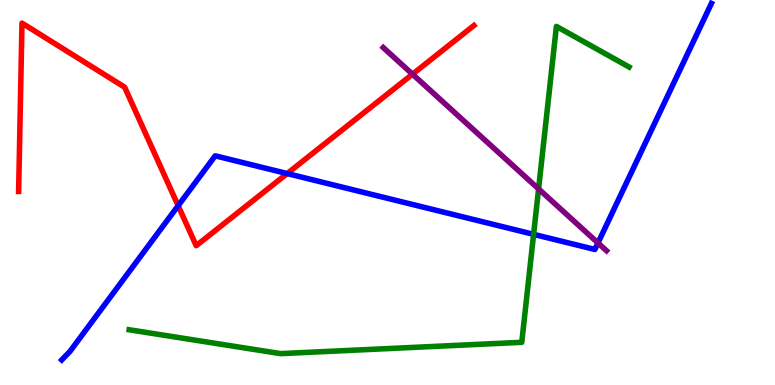[{'lines': ['blue', 'red'], 'intersections': [{'x': 2.3, 'y': 4.66}, {'x': 3.71, 'y': 5.49}]}, {'lines': ['green', 'red'], 'intersections': []}, {'lines': ['purple', 'red'], 'intersections': [{'x': 5.32, 'y': 8.07}]}, {'lines': ['blue', 'green'], 'intersections': [{'x': 6.89, 'y': 3.91}]}, {'lines': ['blue', 'purple'], 'intersections': [{'x': 7.72, 'y': 3.69}]}, {'lines': ['green', 'purple'], 'intersections': [{'x': 6.95, 'y': 5.09}]}]